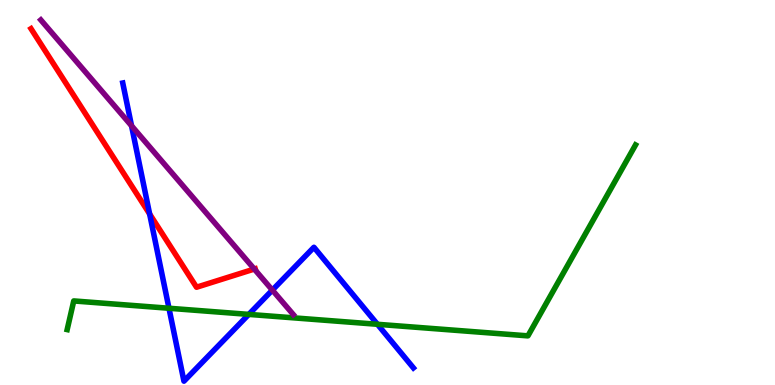[{'lines': ['blue', 'red'], 'intersections': [{'x': 1.93, 'y': 4.44}]}, {'lines': ['green', 'red'], 'intersections': []}, {'lines': ['purple', 'red'], 'intersections': [{'x': 3.28, 'y': 3.01}]}, {'lines': ['blue', 'green'], 'intersections': [{'x': 2.18, 'y': 1.99}, {'x': 3.21, 'y': 1.83}, {'x': 4.87, 'y': 1.58}]}, {'lines': ['blue', 'purple'], 'intersections': [{'x': 1.7, 'y': 6.73}, {'x': 3.51, 'y': 2.46}]}, {'lines': ['green', 'purple'], 'intersections': []}]